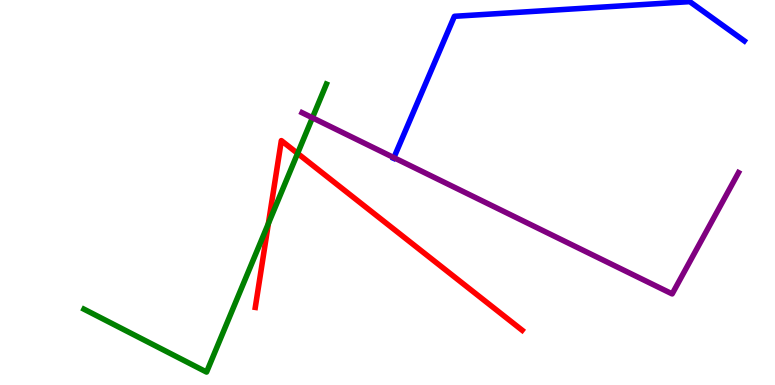[{'lines': ['blue', 'red'], 'intersections': []}, {'lines': ['green', 'red'], 'intersections': [{'x': 3.46, 'y': 4.19}, {'x': 3.84, 'y': 6.02}]}, {'lines': ['purple', 'red'], 'intersections': []}, {'lines': ['blue', 'green'], 'intersections': []}, {'lines': ['blue', 'purple'], 'intersections': [{'x': 5.08, 'y': 5.91}]}, {'lines': ['green', 'purple'], 'intersections': [{'x': 4.03, 'y': 6.94}]}]